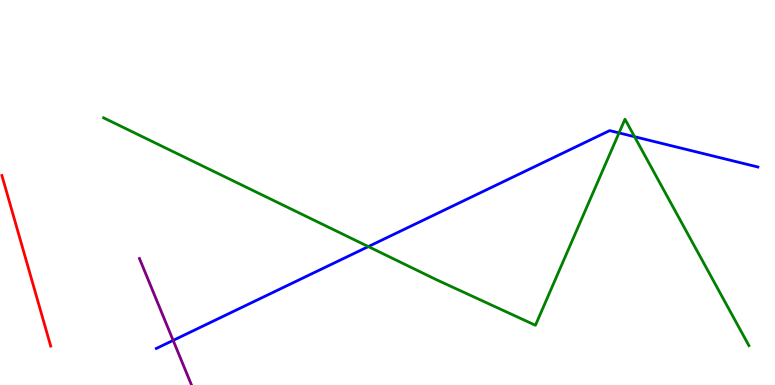[{'lines': ['blue', 'red'], 'intersections': []}, {'lines': ['green', 'red'], 'intersections': []}, {'lines': ['purple', 'red'], 'intersections': []}, {'lines': ['blue', 'green'], 'intersections': [{'x': 4.75, 'y': 3.6}, {'x': 7.99, 'y': 6.55}, {'x': 8.19, 'y': 6.45}]}, {'lines': ['blue', 'purple'], 'intersections': [{'x': 2.23, 'y': 1.16}]}, {'lines': ['green', 'purple'], 'intersections': []}]